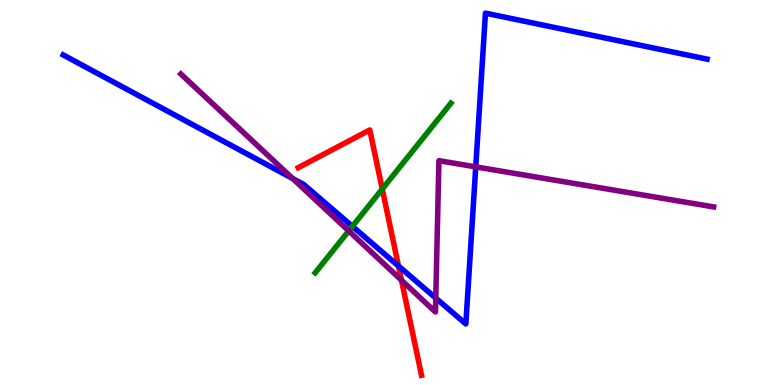[{'lines': ['blue', 'red'], 'intersections': [{'x': 5.14, 'y': 3.09}]}, {'lines': ['green', 'red'], 'intersections': [{'x': 4.93, 'y': 5.09}]}, {'lines': ['purple', 'red'], 'intersections': [{'x': 5.18, 'y': 2.72}]}, {'lines': ['blue', 'green'], 'intersections': [{'x': 4.55, 'y': 4.12}]}, {'lines': ['blue', 'purple'], 'intersections': [{'x': 3.78, 'y': 5.36}, {'x': 5.62, 'y': 2.26}, {'x': 6.14, 'y': 5.67}]}, {'lines': ['green', 'purple'], 'intersections': [{'x': 4.5, 'y': 4.0}]}]